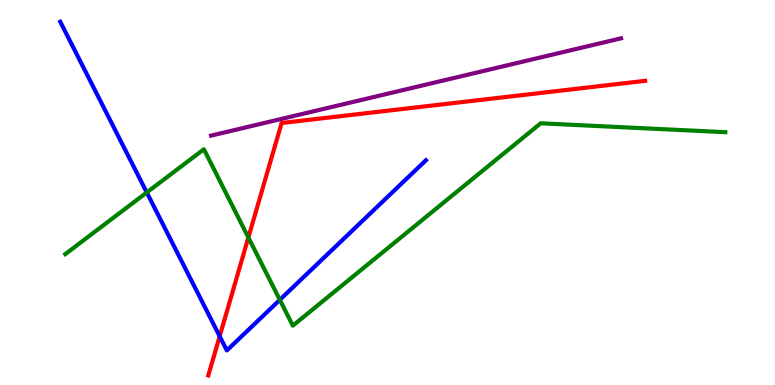[{'lines': ['blue', 'red'], 'intersections': [{'x': 2.83, 'y': 1.27}]}, {'lines': ['green', 'red'], 'intersections': [{'x': 3.2, 'y': 3.83}]}, {'lines': ['purple', 'red'], 'intersections': []}, {'lines': ['blue', 'green'], 'intersections': [{'x': 1.89, 'y': 5.0}, {'x': 3.61, 'y': 2.21}]}, {'lines': ['blue', 'purple'], 'intersections': []}, {'lines': ['green', 'purple'], 'intersections': []}]